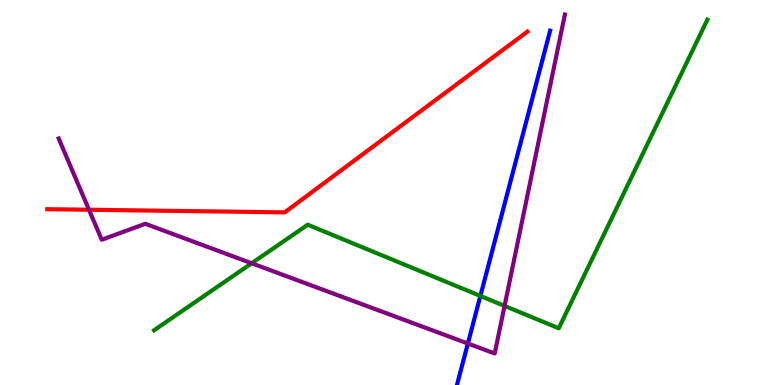[{'lines': ['blue', 'red'], 'intersections': []}, {'lines': ['green', 'red'], 'intersections': []}, {'lines': ['purple', 'red'], 'intersections': [{'x': 1.15, 'y': 4.55}]}, {'lines': ['blue', 'green'], 'intersections': [{'x': 6.2, 'y': 2.31}]}, {'lines': ['blue', 'purple'], 'intersections': [{'x': 6.04, 'y': 1.08}]}, {'lines': ['green', 'purple'], 'intersections': [{'x': 3.25, 'y': 3.16}, {'x': 6.51, 'y': 2.05}]}]